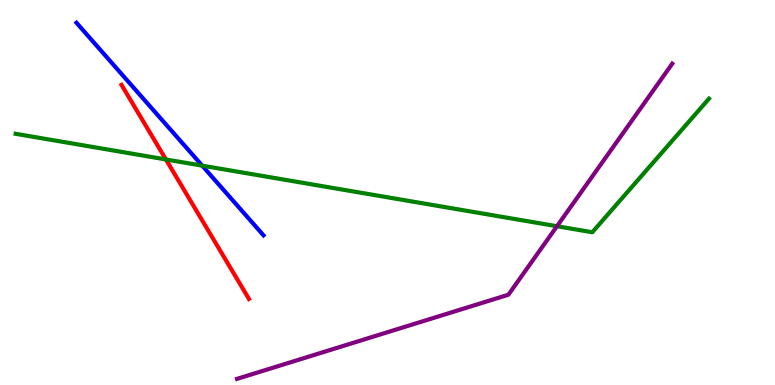[{'lines': ['blue', 'red'], 'intersections': []}, {'lines': ['green', 'red'], 'intersections': [{'x': 2.14, 'y': 5.86}]}, {'lines': ['purple', 'red'], 'intersections': []}, {'lines': ['blue', 'green'], 'intersections': [{'x': 2.61, 'y': 5.7}]}, {'lines': ['blue', 'purple'], 'intersections': []}, {'lines': ['green', 'purple'], 'intersections': [{'x': 7.19, 'y': 4.12}]}]